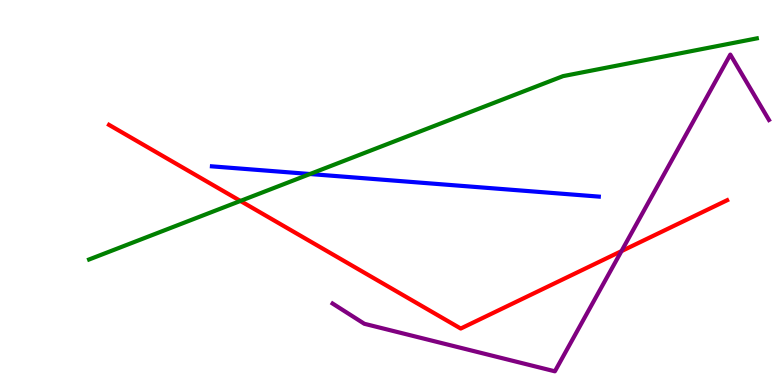[{'lines': ['blue', 'red'], 'intersections': []}, {'lines': ['green', 'red'], 'intersections': [{'x': 3.1, 'y': 4.78}]}, {'lines': ['purple', 'red'], 'intersections': [{'x': 8.02, 'y': 3.48}]}, {'lines': ['blue', 'green'], 'intersections': [{'x': 4.0, 'y': 5.48}]}, {'lines': ['blue', 'purple'], 'intersections': []}, {'lines': ['green', 'purple'], 'intersections': []}]